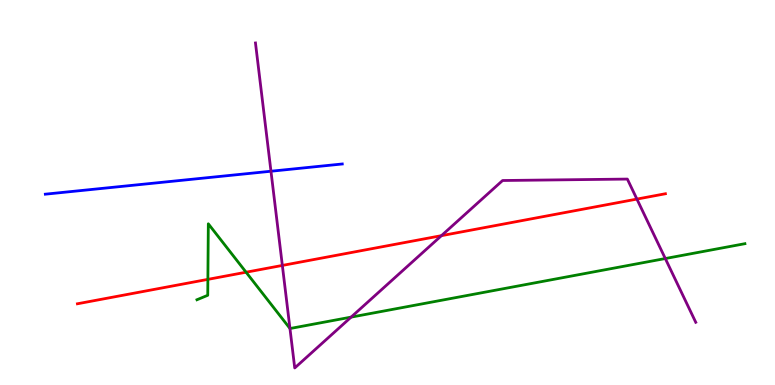[{'lines': ['blue', 'red'], 'intersections': []}, {'lines': ['green', 'red'], 'intersections': [{'x': 2.68, 'y': 2.74}, {'x': 3.18, 'y': 2.93}]}, {'lines': ['purple', 'red'], 'intersections': [{'x': 3.64, 'y': 3.11}, {'x': 5.7, 'y': 3.88}, {'x': 8.22, 'y': 4.83}]}, {'lines': ['blue', 'green'], 'intersections': []}, {'lines': ['blue', 'purple'], 'intersections': [{'x': 3.5, 'y': 5.55}]}, {'lines': ['green', 'purple'], 'intersections': [{'x': 3.74, 'y': 1.47}, {'x': 4.53, 'y': 1.76}, {'x': 8.58, 'y': 3.28}]}]